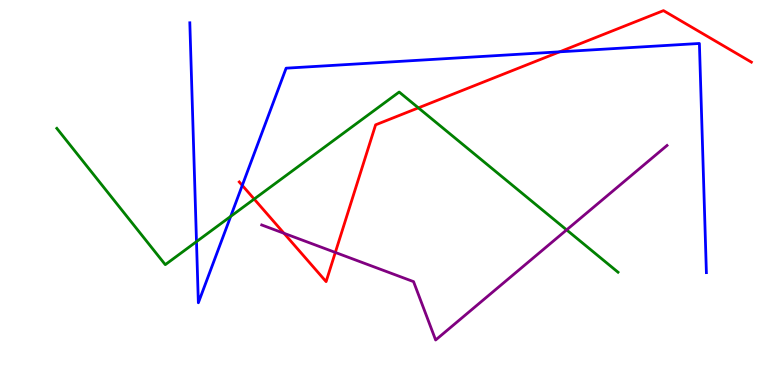[{'lines': ['blue', 'red'], 'intersections': [{'x': 3.13, 'y': 5.18}, {'x': 7.22, 'y': 8.65}]}, {'lines': ['green', 'red'], 'intersections': [{'x': 3.28, 'y': 4.83}, {'x': 5.4, 'y': 7.2}]}, {'lines': ['purple', 'red'], 'intersections': [{'x': 3.66, 'y': 3.94}, {'x': 4.33, 'y': 3.44}]}, {'lines': ['blue', 'green'], 'intersections': [{'x': 2.54, 'y': 3.72}, {'x': 2.98, 'y': 4.38}]}, {'lines': ['blue', 'purple'], 'intersections': []}, {'lines': ['green', 'purple'], 'intersections': [{'x': 7.31, 'y': 4.03}]}]